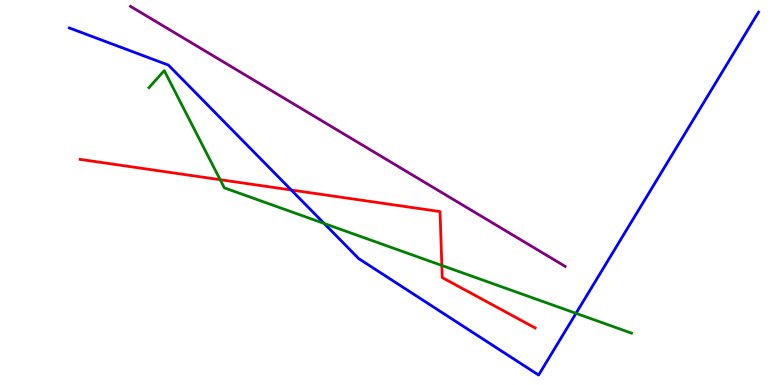[{'lines': ['blue', 'red'], 'intersections': [{'x': 3.76, 'y': 5.06}]}, {'lines': ['green', 'red'], 'intersections': [{'x': 2.84, 'y': 5.33}, {'x': 5.7, 'y': 3.1}]}, {'lines': ['purple', 'red'], 'intersections': []}, {'lines': ['blue', 'green'], 'intersections': [{'x': 4.18, 'y': 4.2}, {'x': 7.43, 'y': 1.86}]}, {'lines': ['blue', 'purple'], 'intersections': []}, {'lines': ['green', 'purple'], 'intersections': []}]